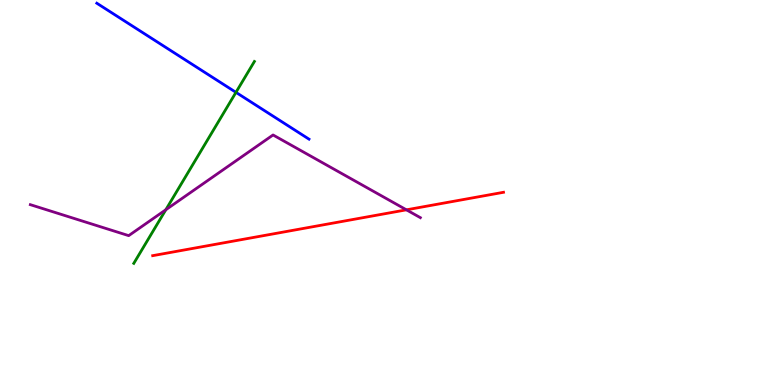[{'lines': ['blue', 'red'], 'intersections': []}, {'lines': ['green', 'red'], 'intersections': []}, {'lines': ['purple', 'red'], 'intersections': [{'x': 5.24, 'y': 4.55}]}, {'lines': ['blue', 'green'], 'intersections': [{'x': 3.04, 'y': 7.6}]}, {'lines': ['blue', 'purple'], 'intersections': []}, {'lines': ['green', 'purple'], 'intersections': [{'x': 2.14, 'y': 4.55}]}]